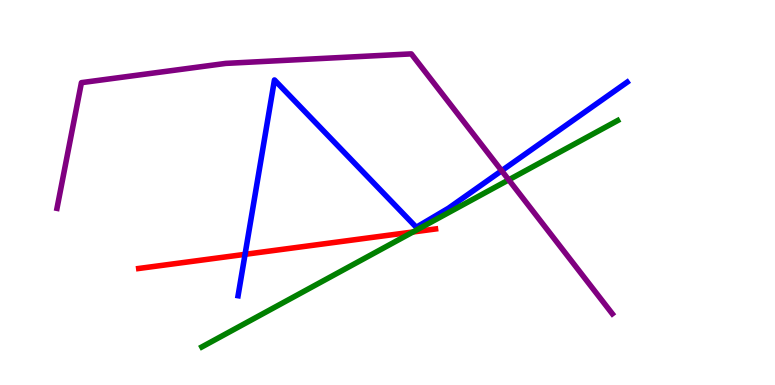[{'lines': ['blue', 'red'], 'intersections': [{'x': 3.16, 'y': 3.39}]}, {'lines': ['green', 'red'], 'intersections': [{'x': 5.33, 'y': 3.97}]}, {'lines': ['purple', 'red'], 'intersections': []}, {'lines': ['blue', 'green'], 'intersections': []}, {'lines': ['blue', 'purple'], 'intersections': [{'x': 6.47, 'y': 5.57}]}, {'lines': ['green', 'purple'], 'intersections': [{'x': 6.56, 'y': 5.33}]}]